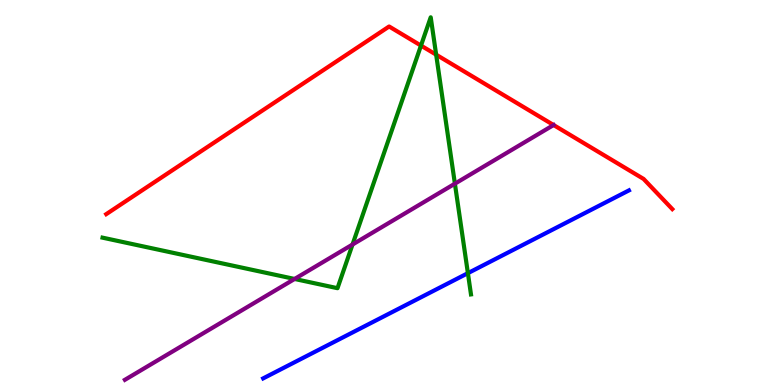[{'lines': ['blue', 'red'], 'intersections': []}, {'lines': ['green', 'red'], 'intersections': [{'x': 5.43, 'y': 8.82}, {'x': 5.63, 'y': 8.58}]}, {'lines': ['purple', 'red'], 'intersections': [{'x': 7.14, 'y': 6.75}]}, {'lines': ['blue', 'green'], 'intersections': [{'x': 6.04, 'y': 2.9}]}, {'lines': ['blue', 'purple'], 'intersections': []}, {'lines': ['green', 'purple'], 'intersections': [{'x': 3.8, 'y': 2.75}, {'x': 4.55, 'y': 3.65}, {'x': 5.87, 'y': 5.23}]}]